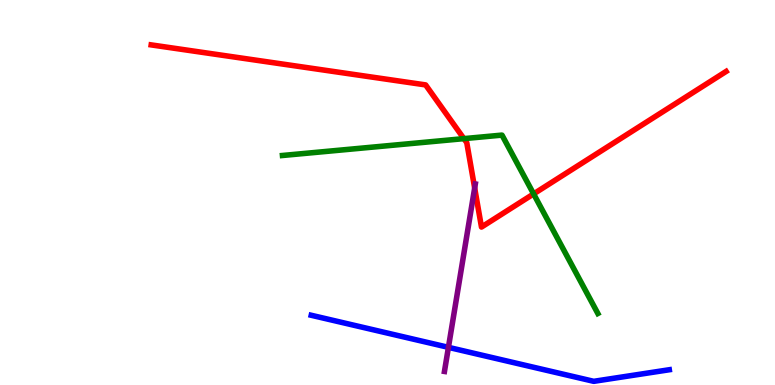[{'lines': ['blue', 'red'], 'intersections': []}, {'lines': ['green', 'red'], 'intersections': [{'x': 5.99, 'y': 6.4}, {'x': 6.89, 'y': 4.96}]}, {'lines': ['purple', 'red'], 'intersections': [{'x': 6.12, 'y': 5.12}]}, {'lines': ['blue', 'green'], 'intersections': []}, {'lines': ['blue', 'purple'], 'intersections': [{'x': 5.79, 'y': 0.978}]}, {'lines': ['green', 'purple'], 'intersections': []}]